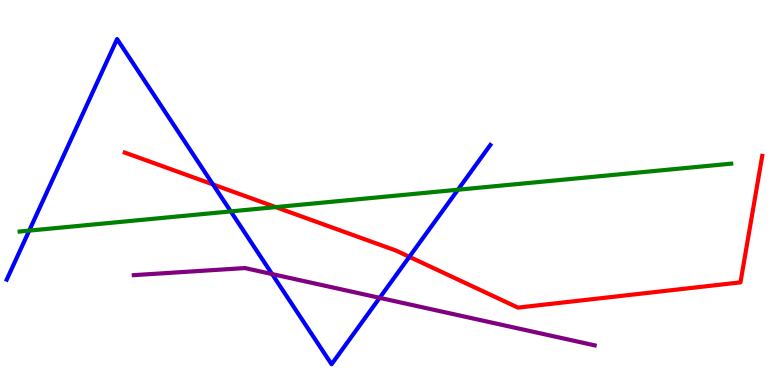[{'lines': ['blue', 'red'], 'intersections': [{'x': 2.75, 'y': 5.21}, {'x': 5.28, 'y': 3.33}]}, {'lines': ['green', 'red'], 'intersections': [{'x': 3.56, 'y': 4.62}]}, {'lines': ['purple', 'red'], 'intersections': []}, {'lines': ['blue', 'green'], 'intersections': [{'x': 0.377, 'y': 4.01}, {'x': 2.98, 'y': 4.51}, {'x': 5.91, 'y': 5.07}]}, {'lines': ['blue', 'purple'], 'intersections': [{'x': 3.51, 'y': 2.88}, {'x': 4.9, 'y': 2.26}]}, {'lines': ['green', 'purple'], 'intersections': []}]